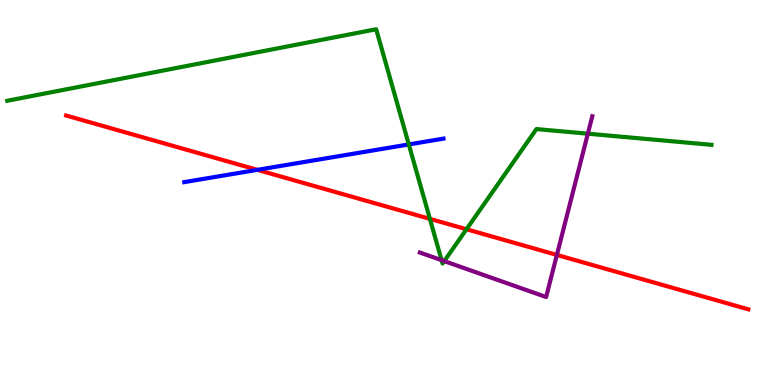[{'lines': ['blue', 'red'], 'intersections': [{'x': 3.32, 'y': 5.59}]}, {'lines': ['green', 'red'], 'intersections': [{'x': 5.55, 'y': 4.32}, {'x': 6.02, 'y': 4.05}]}, {'lines': ['purple', 'red'], 'intersections': [{'x': 7.19, 'y': 3.38}]}, {'lines': ['blue', 'green'], 'intersections': [{'x': 5.27, 'y': 6.25}]}, {'lines': ['blue', 'purple'], 'intersections': []}, {'lines': ['green', 'purple'], 'intersections': [{'x': 5.7, 'y': 3.24}, {'x': 5.73, 'y': 3.22}, {'x': 7.59, 'y': 6.53}]}]